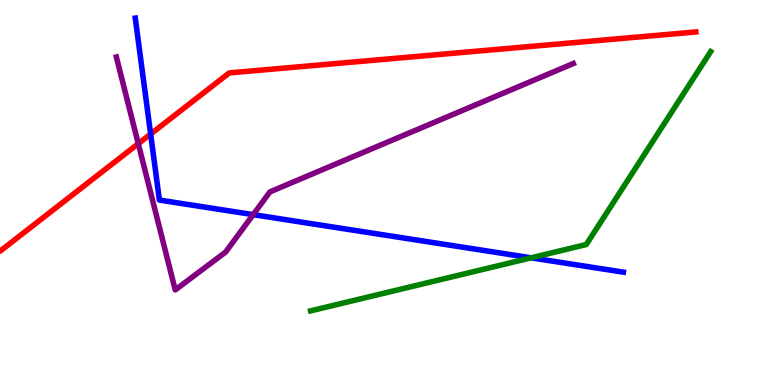[{'lines': ['blue', 'red'], 'intersections': [{'x': 1.94, 'y': 6.52}]}, {'lines': ['green', 'red'], 'intersections': []}, {'lines': ['purple', 'red'], 'intersections': [{'x': 1.78, 'y': 6.27}]}, {'lines': ['blue', 'green'], 'intersections': [{'x': 6.85, 'y': 3.3}]}, {'lines': ['blue', 'purple'], 'intersections': [{'x': 3.27, 'y': 4.43}]}, {'lines': ['green', 'purple'], 'intersections': []}]